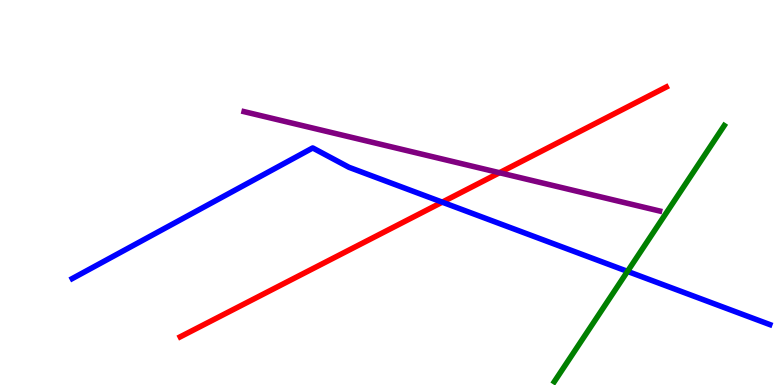[{'lines': ['blue', 'red'], 'intersections': [{'x': 5.71, 'y': 4.75}]}, {'lines': ['green', 'red'], 'intersections': []}, {'lines': ['purple', 'red'], 'intersections': [{'x': 6.45, 'y': 5.51}]}, {'lines': ['blue', 'green'], 'intersections': [{'x': 8.1, 'y': 2.95}]}, {'lines': ['blue', 'purple'], 'intersections': []}, {'lines': ['green', 'purple'], 'intersections': []}]